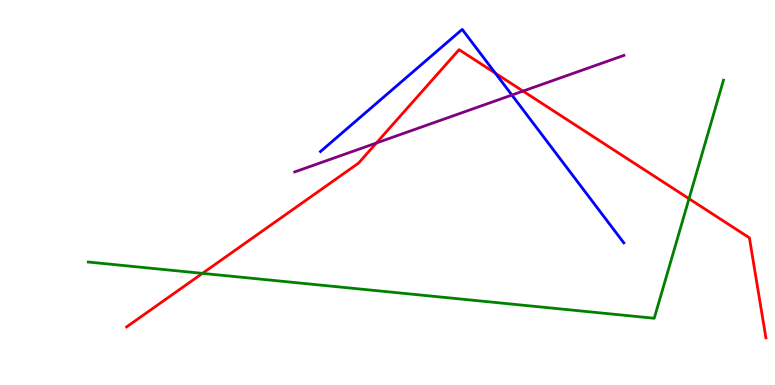[{'lines': ['blue', 'red'], 'intersections': [{'x': 6.39, 'y': 8.1}]}, {'lines': ['green', 'red'], 'intersections': [{'x': 2.61, 'y': 2.9}, {'x': 8.89, 'y': 4.84}]}, {'lines': ['purple', 'red'], 'intersections': [{'x': 4.86, 'y': 6.29}, {'x': 6.75, 'y': 7.63}]}, {'lines': ['blue', 'green'], 'intersections': []}, {'lines': ['blue', 'purple'], 'intersections': [{'x': 6.61, 'y': 7.53}]}, {'lines': ['green', 'purple'], 'intersections': []}]